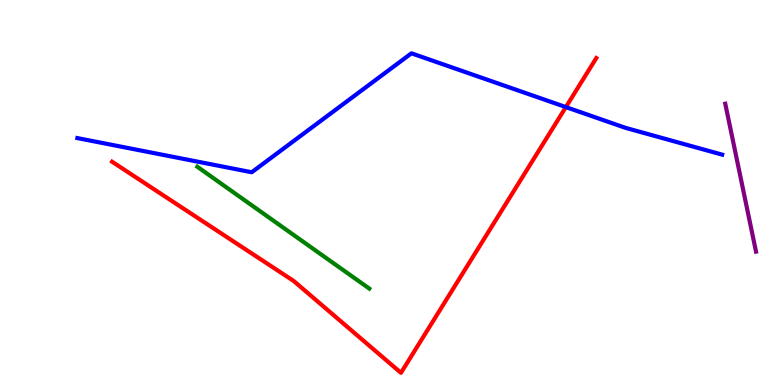[{'lines': ['blue', 'red'], 'intersections': [{'x': 7.3, 'y': 7.22}]}, {'lines': ['green', 'red'], 'intersections': []}, {'lines': ['purple', 'red'], 'intersections': []}, {'lines': ['blue', 'green'], 'intersections': []}, {'lines': ['blue', 'purple'], 'intersections': []}, {'lines': ['green', 'purple'], 'intersections': []}]